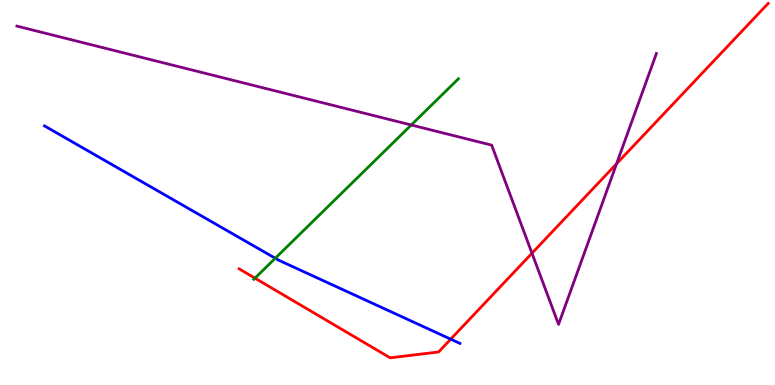[{'lines': ['blue', 'red'], 'intersections': [{'x': 5.82, 'y': 1.19}]}, {'lines': ['green', 'red'], 'intersections': [{'x': 3.29, 'y': 2.78}]}, {'lines': ['purple', 'red'], 'intersections': [{'x': 6.86, 'y': 3.42}, {'x': 7.96, 'y': 5.75}]}, {'lines': ['blue', 'green'], 'intersections': [{'x': 3.55, 'y': 3.29}]}, {'lines': ['blue', 'purple'], 'intersections': []}, {'lines': ['green', 'purple'], 'intersections': [{'x': 5.31, 'y': 6.75}]}]